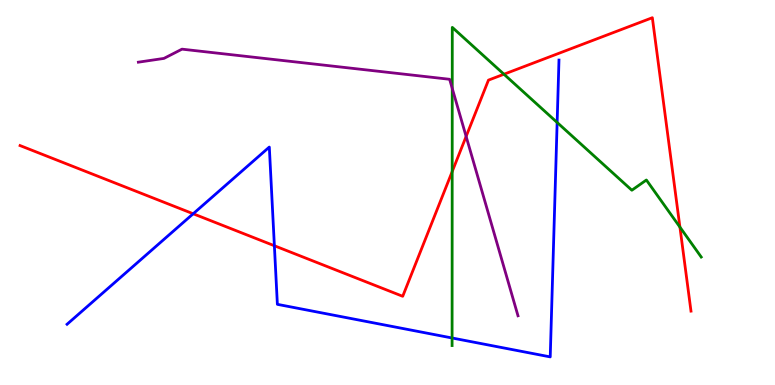[{'lines': ['blue', 'red'], 'intersections': [{'x': 2.49, 'y': 4.45}, {'x': 3.54, 'y': 3.62}]}, {'lines': ['green', 'red'], 'intersections': [{'x': 5.83, 'y': 5.54}, {'x': 6.5, 'y': 8.07}, {'x': 8.77, 'y': 4.1}]}, {'lines': ['purple', 'red'], 'intersections': [{'x': 6.01, 'y': 6.46}]}, {'lines': ['blue', 'green'], 'intersections': [{'x': 5.83, 'y': 1.22}, {'x': 7.19, 'y': 6.82}]}, {'lines': ['blue', 'purple'], 'intersections': []}, {'lines': ['green', 'purple'], 'intersections': [{'x': 5.84, 'y': 7.7}]}]